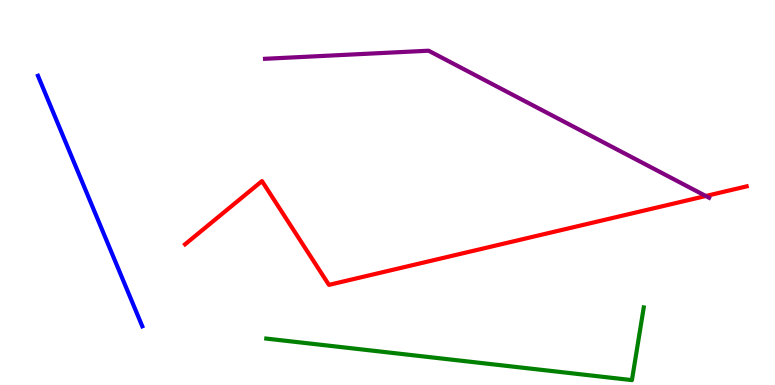[{'lines': ['blue', 'red'], 'intersections': []}, {'lines': ['green', 'red'], 'intersections': []}, {'lines': ['purple', 'red'], 'intersections': [{'x': 9.11, 'y': 4.91}]}, {'lines': ['blue', 'green'], 'intersections': []}, {'lines': ['blue', 'purple'], 'intersections': []}, {'lines': ['green', 'purple'], 'intersections': []}]